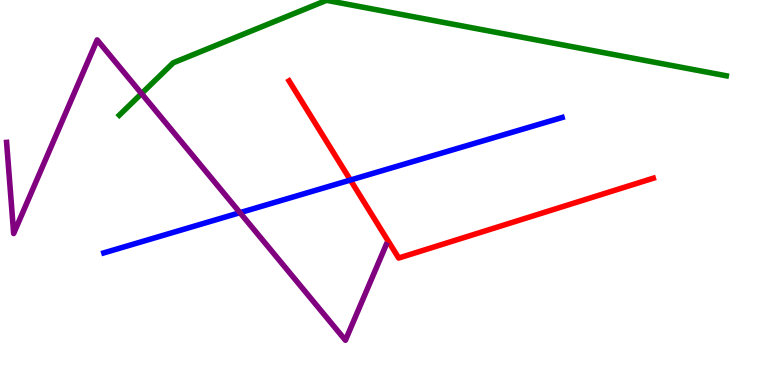[{'lines': ['blue', 'red'], 'intersections': [{'x': 4.52, 'y': 5.32}]}, {'lines': ['green', 'red'], 'intersections': []}, {'lines': ['purple', 'red'], 'intersections': []}, {'lines': ['blue', 'green'], 'intersections': []}, {'lines': ['blue', 'purple'], 'intersections': [{'x': 3.1, 'y': 4.48}]}, {'lines': ['green', 'purple'], 'intersections': [{'x': 1.83, 'y': 7.57}]}]